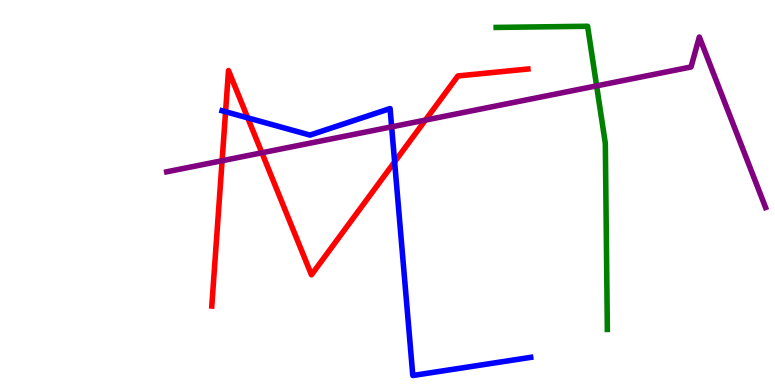[{'lines': ['blue', 'red'], 'intersections': [{'x': 2.91, 'y': 7.1}, {'x': 3.2, 'y': 6.94}, {'x': 5.09, 'y': 5.8}]}, {'lines': ['green', 'red'], 'intersections': []}, {'lines': ['purple', 'red'], 'intersections': [{'x': 2.87, 'y': 5.83}, {'x': 3.38, 'y': 6.03}, {'x': 5.49, 'y': 6.88}]}, {'lines': ['blue', 'green'], 'intersections': []}, {'lines': ['blue', 'purple'], 'intersections': [{'x': 5.05, 'y': 6.71}]}, {'lines': ['green', 'purple'], 'intersections': [{'x': 7.7, 'y': 7.77}]}]